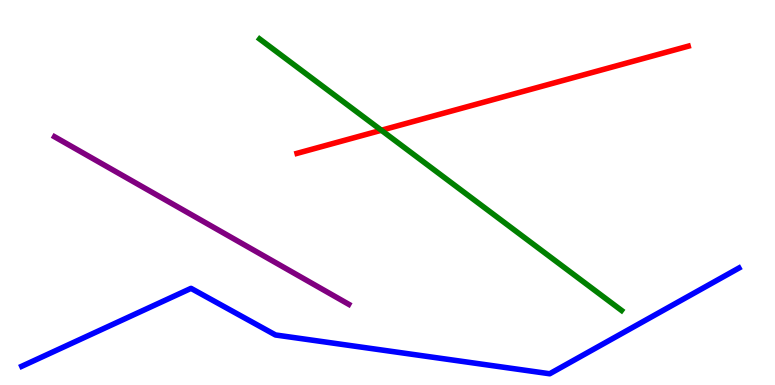[{'lines': ['blue', 'red'], 'intersections': []}, {'lines': ['green', 'red'], 'intersections': [{'x': 4.92, 'y': 6.62}]}, {'lines': ['purple', 'red'], 'intersections': []}, {'lines': ['blue', 'green'], 'intersections': []}, {'lines': ['blue', 'purple'], 'intersections': []}, {'lines': ['green', 'purple'], 'intersections': []}]